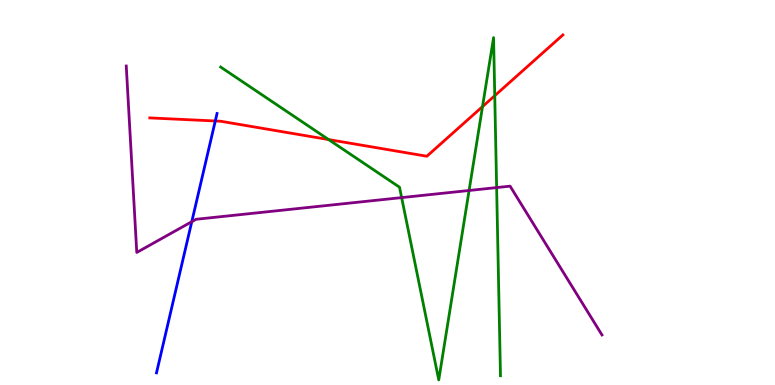[{'lines': ['blue', 'red'], 'intersections': [{'x': 2.78, 'y': 6.86}]}, {'lines': ['green', 'red'], 'intersections': [{'x': 4.24, 'y': 6.37}, {'x': 6.23, 'y': 7.23}, {'x': 6.38, 'y': 7.51}]}, {'lines': ['purple', 'red'], 'intersections': []}, {'lines': ['blue', 'green'], 'intersections': []}, {'lines': ['blue', 'purple'], 'intersections': [{'x': 2.47, 'y': 4.24}]}, {'lines': ['green', 'purple'], 'intersections': [{'x': 5.18, 'y': 4.87}, {'x': 6.05, 'y': 5.05}, {'x': 6.41, 'y': 5.13}]}]